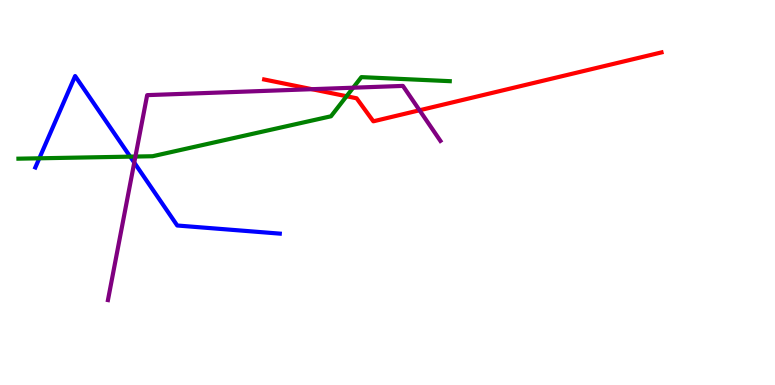[{'lines': ['blue', 'red'], 'intersections': []}, {'lines': ['green', 'red'], 'intersections': [{'x': 4.47, 'y': 7.5}]}, {'lines': ['purple', 'red'], 'intersections': [{'x': 4.02, 'y': 7.68}, {'x': 5.41, 'y': 7.14}]}, {'lines': ['blue', 'green'], 'intersections': [{'x': 0.507, 'y': 5.89}, {'x': 1.68, 'y': 5.93}]}, {'lines': ['blue', 'purple'], 'intersections': [{'x': 1.73, 'y': 5.78}]}, {'lines': ['green', 'purple'], 'intersections': [{'x': 1.75, 'y': 5.93}, {'x': 4.56, 'y': 7.72}]}]